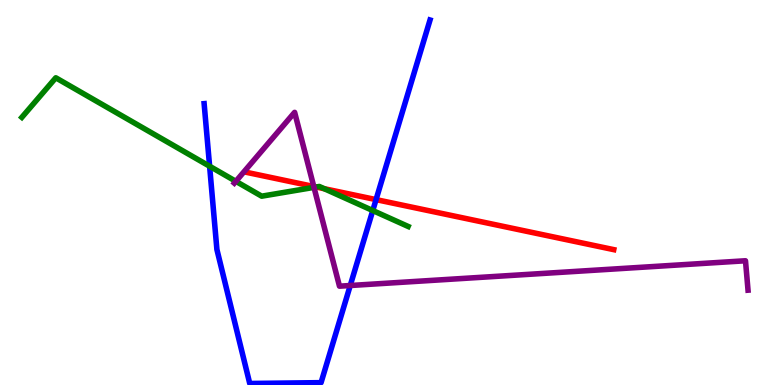[{'lines': ['blue', 'red'], 'intersections': [{'x': 4.85, 'y': 4.82}]}, {'lines': ['green', 'red'], 'intersections': [{'x': 4.08, 'y': 5.14}, {'x': 4.18, 'y': 5.1}]}, {'lines': ['purple', 'red'], 'intersections': [{'x': 4.05, 'y': 5.16}]}, {'lines': ['blue', 'green'], 'intersections': [{'x': 2.7, 'y': 5.68}, {'x': 4.81, 'y': 4.53}]}, {'lines': ['blue', 'purple'], 'intersections': [{'x': 4.52, 'y': 2.58}]}, {'lines': ['green', 'purple'], 'intersections': [{'x': 3.04, 'y': 5.29}, {'x': 4.05, 'y': 5.13}]}]